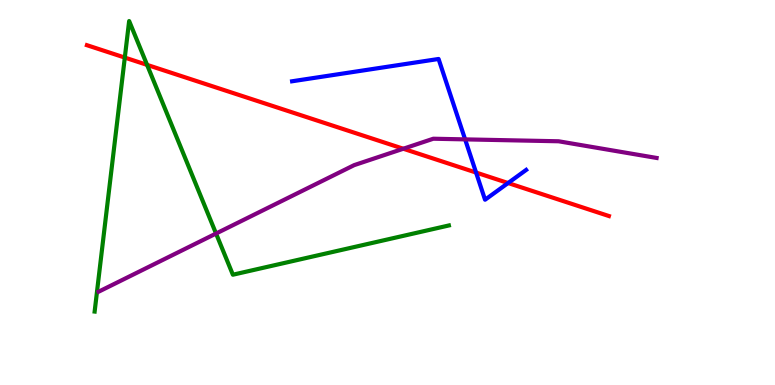[{'lines': ['blue', 'red'], 'intersections': [{'x': 6.14, 'y': 5.52}, {'x': 6.56, 'y': 5.25}]}, {'lines': ['green', 'red'], 'intersections': [{'x': 1.61, 'y': 8.5}, {'x': 1.9, 'y': 8.31}]}, {'lines': ['purple', 'red'], 'intersections': [{'x': 5.2, 'y': 6.14}]}, {'lines': ['blue', 'green'], 'intersections': []}, {'lines': ['blue', 'purple'], 'intersections': [{'x': 6.0, 'y': 6.38}]}, {'lines': ['green', 'purple'], 'intersections': [{'x': 2.79, 'y': 3.93}]}]